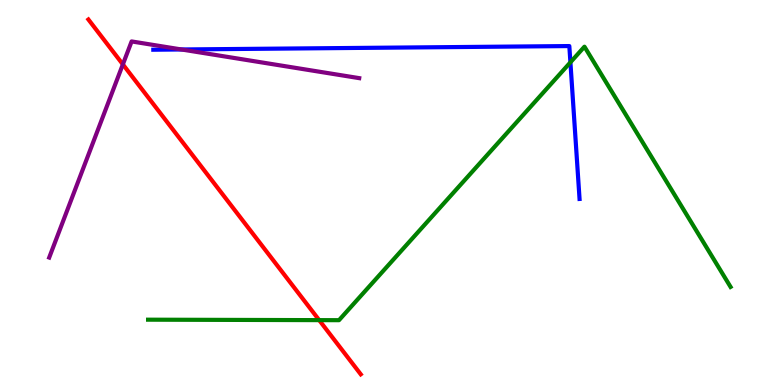[{'lines': ['blue', 'red'], 'intersections': []}, {'lines': ['green', 'red'], 'intersections': [{'x': 4.12, 'y': 1.68}]}, {'lines': ['purple', 'red'], 'intersections': [{'x': 1.59, 'y': 8.33}]}, {'lines': ['blue', 'green'], 'intersections': [{'x': 7.36, 'y': 8.38}]}, {'lines': ['blue', 'purple'], 'intersections': [{'x': 2.34, 'y': 8.71}]}, {'lines': ['green', 'purple'], 'intersections': []}]